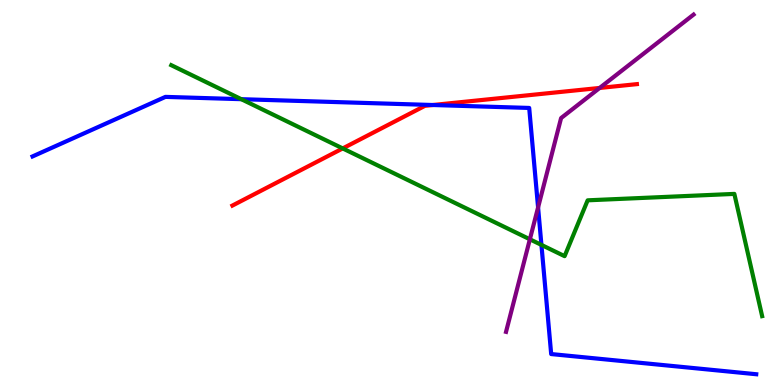[{'lines': ['blue', 'red'], 'intersections': [{'x': 5.59, 'y': 7.27}]}, {'lines': ['green', 'red'], 'intersections': [{'x': 4.42, 'y': 6.14}]}, {'lines': ['purple', 'red'], 'intersections': [{'x': 7.74, 'y': 7.72}]}, {'lines': ['blue', 'green'], 'intersections': [{'x': 3.11, 'y': 7.42}, {'x': 6.99, 'y': 3.64}]}, {'lines': ['blue', 'purple'], 'intersections': [{'x': 6.94, 'y': 4.61}]}, {'lines': ['green', 'purple'], 'intersections': [{'x': 6.84, 'y': 3.78}]}]